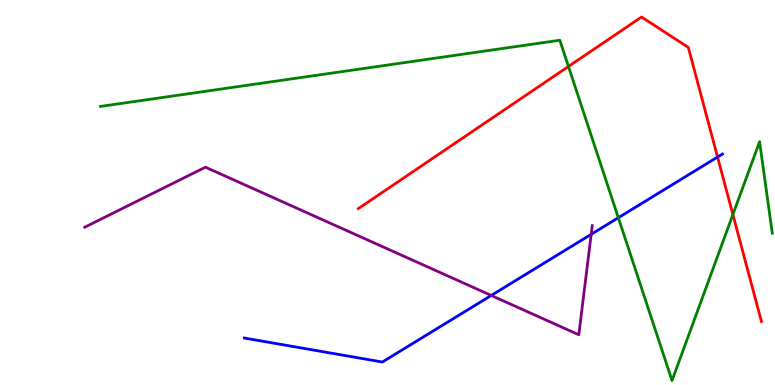[{'lines': ['blue', 'red'], 'intersections': [{'x': 9.26, 'y': 5.92}]}, {'lines': ['green', 'red'], 'intersections': [{'x': 7.33, 'y': 8.27}, {'x': 9.46, 'y': 4.43}]}, {'lines': ['purple', 'red'], 'intersections': []}, {'lines': ['blue', 'green'], 'intersections': [{'x': 7.98, 'y': 4.34}]}, {'lines': ['blue', 'purple'], 'intersections': [{'x': 6.34, 'y': 2.33}, {'x': 7.63, 'y': 3.91}]}, {'lines': ['green', 'purple'], 'intersections': []}]